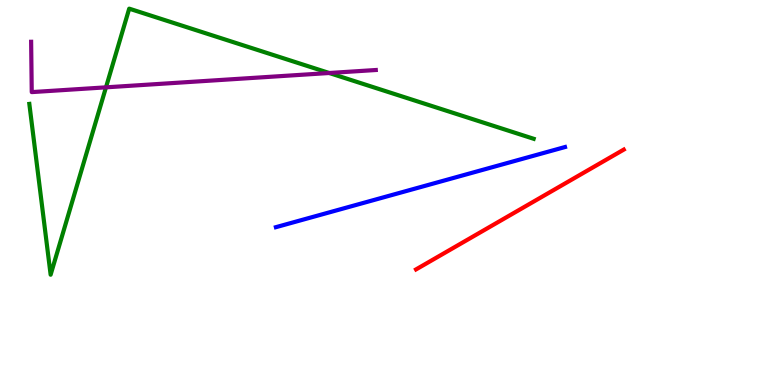[{'lines': ['blue', 'red'], 'intersections': []}, {'lines': ['green', 'red'], 'intersections': []}, {'lines': ['purple', 'red'], 'intersections': []}, {'lines': ['blue', 'green'], 'intersections': []}, {'lines': ['blue', 'purple'], 'intersections': []}, {'lines': ['green', 'purple'], 'intersections': [{'x': 1.37, 'y': 7.73}, {'x': 4.25, 'y': 8.1}]}]